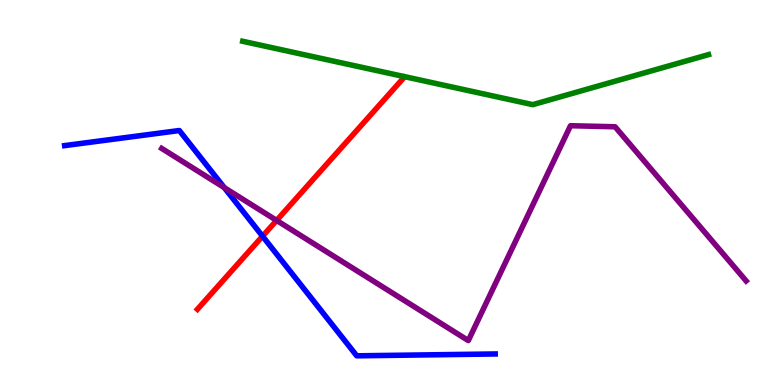[{'lines': ['blue', 'red'], 'intersections': [{'x': 3.39, 'y': 3.86}]}, {'lines': ['green', 'red'], 'intersections': []}, {'lines': ['purple', 'red'], 'intersections': [{'x': 3.57, 'y': 4.27}]}, {'lines': ['blue', 'green'], 'intersections': []}, {'lines': ['blue', 'purple'], 'intersections': [{'x': 2.89, 'y': 5.13}]}, {'lines': ['green', 'purple'], 'intersections': []}]